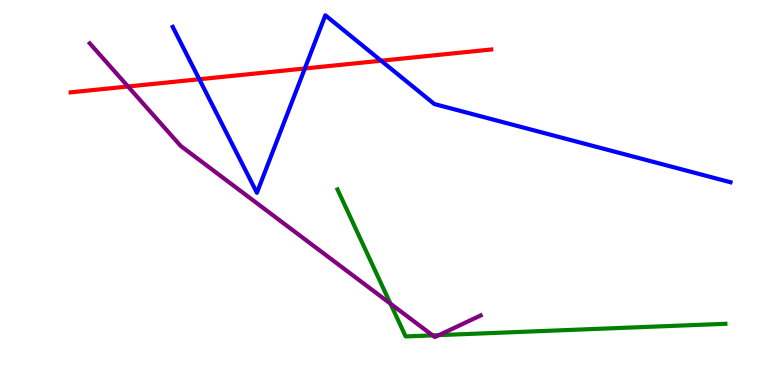[{'lines': ['blue', 'red'], 'intersections': [{'x': 2.57, 'y': 7.94}, {'x': 3.93, 'y': 8.22}, {'x': 4.92, 'y': 8.42}]}, {'lines': ['green', 'red'], 'intersections': []}, {'lines': ['purple', 'red'], 'intersections': [{'x': 1.65, 'y': 7.75}]}, {'lines': ['blue', 'green'], 'intersections': []}, {'lines': ['blue', 'purple'], 'intersections': []}, {'lines': ['green', 'purple'], 'intersections': [{'x': 5.04, 'y': 2.11}, {'x': 5.58, 'y': 1.29}, {'x': 5.66, 'y': 1.3}]}]